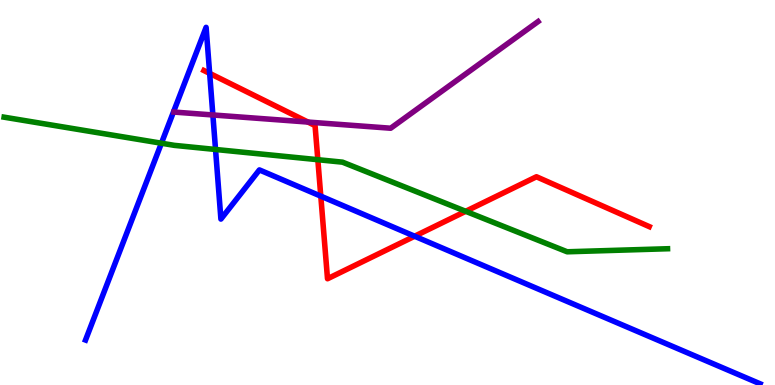[{'lines': ['blue', 'red'], 'intersections': [{'x': 2.71, 'y': 8.09}, {'x': 4.14, 'y': 4.91}, {'x': 5.35, 'y': 3.86}]}, {'lines': ['green', 'red'], 'intersections': [{'x': 4.1, 'y': 5.85}, {'x': 6.01, 'y': 4.51}]}, {'lines': ['purple', 'red'], 'intersections': [{'x': 3.97, 'y': 6.83}]}, {'lines': ['blue', 'green'], 'intersections': [{'x': 2.08, 'y': 6.28}, {'x': 2.78, 'y': 6.12}]}, {'lines': ['blue', 'purple'], 'intersections': [{'x': 2.75, 'y': 7.01}]}, {'lines': ['green', 'purple'], 'intersections': []}]